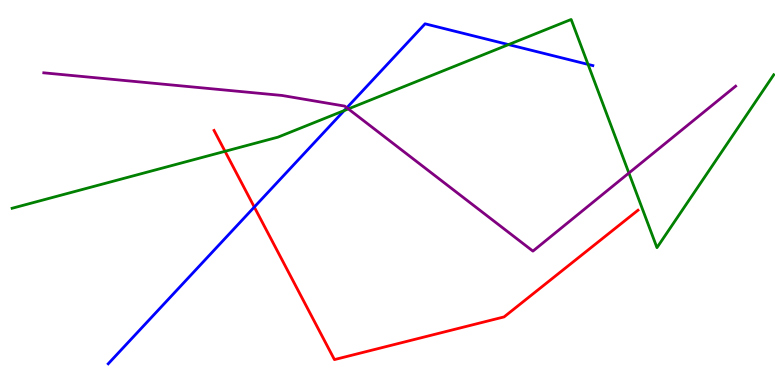[{'lines': ['blue', 'red'], 'intersections': [{'x': 3.28, 'y': 4.62}]}, {'lines': ['green', 'red'], 'intersections': [{'x': 2.9, 'y': 6.07}]}, {'lines': ['purple', 'red'], 'intersections': []}, {'lines': ['blue', 'green'], 'intersections': [{'x': 4.44, 'y': 7.13}, {'x': 6.56, 'y': 8.84}, {'x': 7.59, 'y': 8.33}]}, {'lines': ['blue', 'purple'], 'intersections': [{'x': 4.48, 'y': 7.2}]}, {'lines': ['green', 'purple'], 'intersections': [{'x': 4.49, 'y': 7.17}, {'x': 8.11, 'y': 5.51}]}]